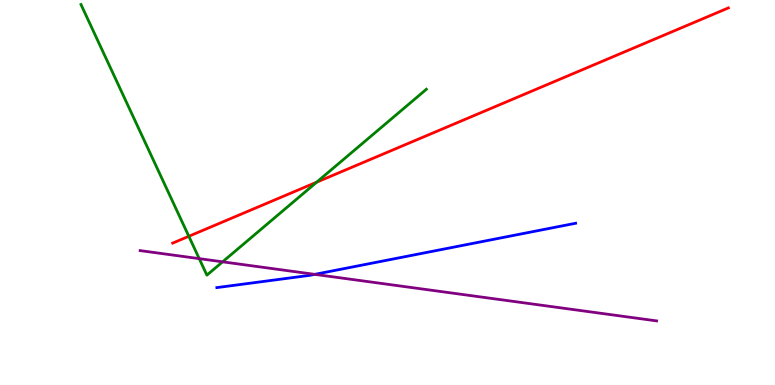[{'lines': ['blue', 'red'], 'intersections': []}, {'lines': ['green', 'red'], 'intersections': [{'x': 2.44, 'y': 3.86}, {'x': 4.09, 'y': 5.27}]}, {'lines': ['purple', 'red'], 'intersections': []}, {'lines': ['blue', 'green'], 'intersections': []}, {'lines': ['blue', 'purple'], 'intersections': [{'x': 4.06, 'y': 2.87}]}, {'lines': ['green', 'purple'], 'intersections': [{'x': 2.57, 'y': 3.28}, {'x': 2.87, 'y': 3.2}]}]